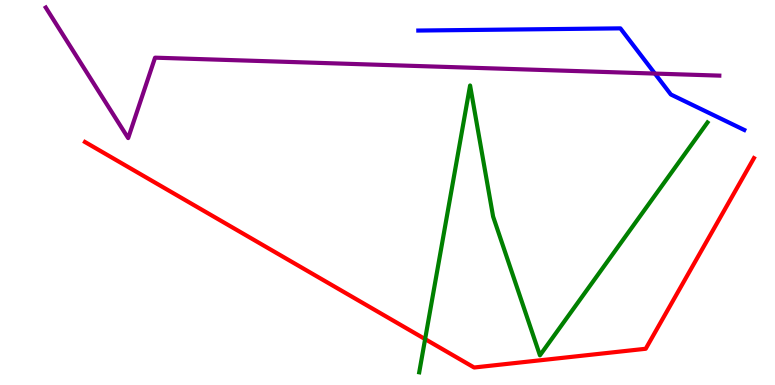[{'lines': ['blue', 'red'], 'intersections': []}, {'lines': ['green', 'red'], 'intersections': [{'x': 5.49, 'y': 1.19}]}, {'lines': ['purple', 'red'], 'intersections': []}, {'lines': ['blue', 'green'], 'intersections': []}, {'lines': ['blue', 'purple'], 'intersections': [{'x': 8.45, 'y': 8.09}]}, {'lines': ['green', 'purple'], 'intersections': []}]